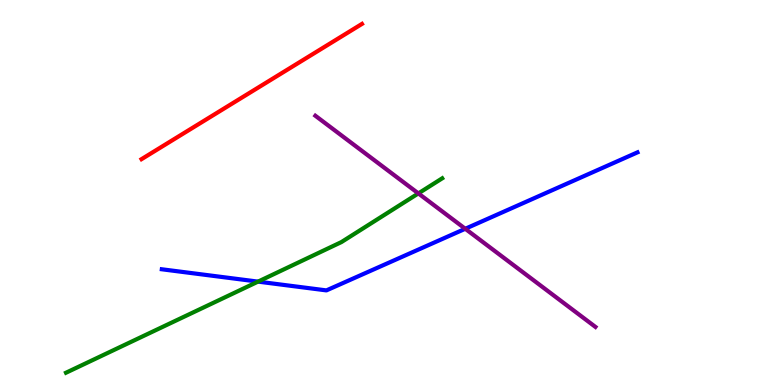[{'lines': ['blue', 'red'], 'intersections': []}, {'lines': ['green', 'red'], 'intersections': []}, {'lines': ['purple', 'red'], 'intersections': []}, {'lines': ['blue', 'green'], 'intersections': [{'x': 3.33, 'y': 2.69}]}, {'lines': ['blue', 'purple'], 'intersections': [{'x': 6.0, 'y': 4.06}]}, {'lines': ['green', 'purple'], 'intersections': [{'x': 5.4, 'y': 4.98}]}]